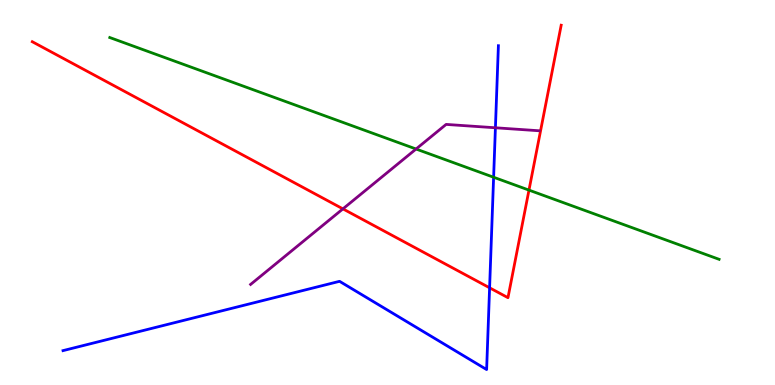[{'lines': ['blue', 'red'], 'intersections': [{'x': 6.32, 'y': 2.52}]}, {'lines': ['green', 'red'], 'intersections': [{'x': 6.83, 'y': 5.06}]}, {'lines': ['purple', 'red'], 'intersections': [{'x': 4.42, 'y': 4.57}]}, {'lines': ['blue', 'green'], 'intersections': [{'x': 6.37, 'y': 5.4}]}, {'lines': ['blue', 'purple'], 'intersections': [{'x': 6.39, 'y': 6.68}]}, {'lines': ['green', 'purple'], 'intersections': [{'x': 5.37, 'y': 6.13}]}]